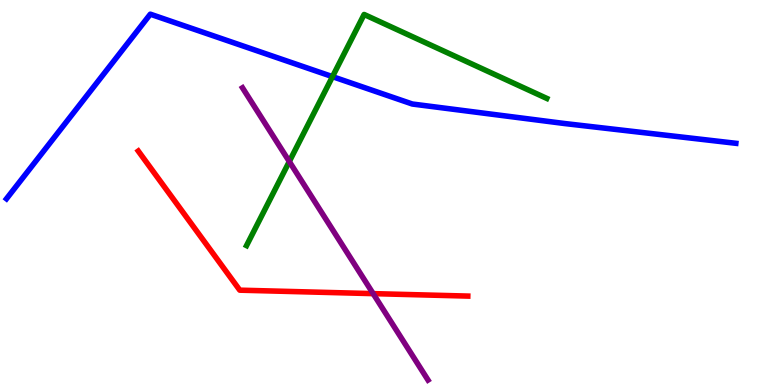[{'lines': ['blue', 'red'], 'intersections': []}, {'lines': ['green', 'red'], 'intersections': []}, {'lines': ['purple', 'red'], 'intersections': [{'x': 4.81, 'y': 2.37}]}, {'lines': ['blue', 'green'], 'intersections': [{'x': 4.29, 'y': 8.01}]}, {'lines': ['blue', 'purple'], 'intersections': []}, {'lines': ['green', 'purple'], 'intersections': [{'x': 3.73, 'y': 5.8}]}]